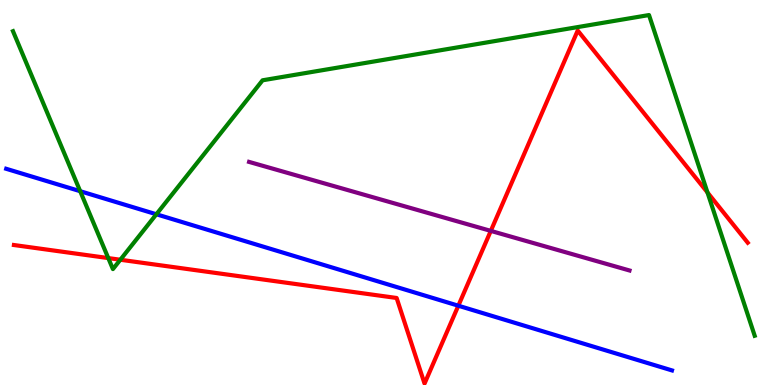[{'lines': ['blue', 'red'], 'intersections': [{'x': 5.91, 'y': 2.06}]}, {'lines': ['green', 'red'], 'intersections': [{'x': 1.4, 'y': 3.3}, {'x': 1.55, 'y': 3.25}, {'x': 9.13, 'y': 5.0}]}, {'lines': ['purple', 'red'], 'intersections': [{'x': 6.33, 'y': 4.0}]}, {'lines': ['blue', 'green'], 'intersections': [{'x': 1.03, 'y': 5.03}, {'x': 2.02, 'y': 4.43}]}, {'lines': ['blue', 'purple'], 'intersections': []}, {'lines': ['green', 'purple'], 'intersections': []}]